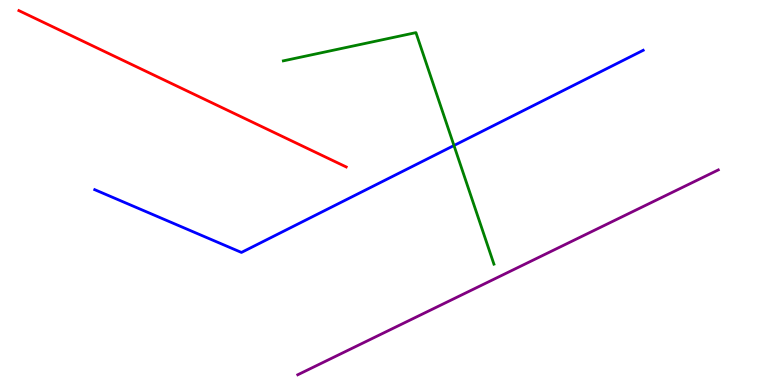[{'lines': ['blue', 'red'], 'intersections': []}, {'lines': ['green', 'red'], 'intersections': []}, {'lines': ['purple', 'red'], 'intersections': []}, {'lines': ['blue', 'green'], 'intersections': [{'x': 5.86, 'y': 6.22}]}, {'lines': ['blue', 'purple'], 'intersections': []}, {'lines': ['green', 'purple'], 'intersections': []}]